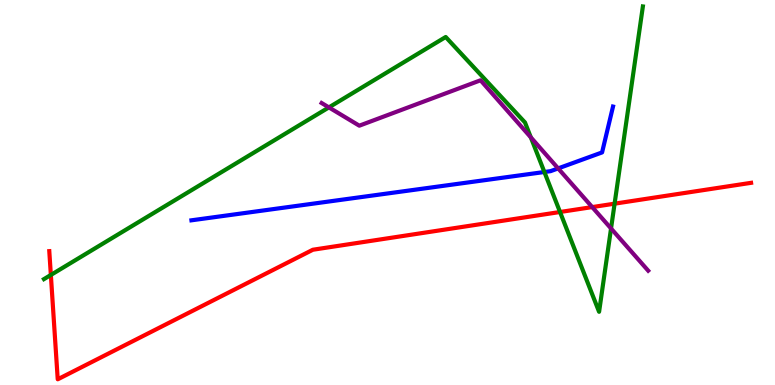[{'lines': ['blue', 'red'], 'intersections': []}, {'lines': ['green', 'red'], 'intersections': [{'x': 0.656, 'y': 2.86}, {'x': 7.23, 'y': 4.49}, {'x': 7.93, 'y': 4.71}]}, {'lines': ['purple', 'red'], 'intersections': [{'x': 7.64, 'y': 4.62}]}, {'lines': ['blue', 'green'], 'intersections': [{'x': 7.02, 'y': 5.53}]}, {'lines': ['blue', 'purple'], 'intersections': [{'x': 7.2, 'y': 5.63}]}, {'lines': ['green', 'purple'], 'intersections': [{'x': 4.24, 'y': 7.21}, {'x': 6.85, 'y': 6.43}, {'x': 7.88, 'y': 4.07}]}]